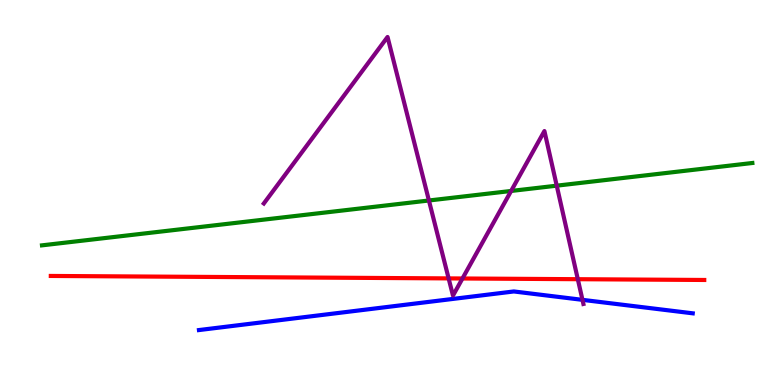[{'lines': ['blue', 'red'], 'intersections': []}, {'lines': ['green', 'red'], 'intersections': []}, {'lines': ['purple', 'red'], 'intersections': [{'x': 5.79, 'y': 2.77}, {'x': 5.97, 'y': 2.77}, {'x': 7.46, 'y': 2.75}]}, {'lines': ['blue', 'green'], 'intersections': []}, {'lines': ['blue', 'purple'], 'intersections': [{'x': 7.52, 'y': 2.21}]}, {'lines': ['green', 'purple'], 'intersections': [{'x': 5.53, 'y': 4.79}, {'x': 6.6, 'y': 5.04}, {'x': 7.18, 'y': 5.18}]}]